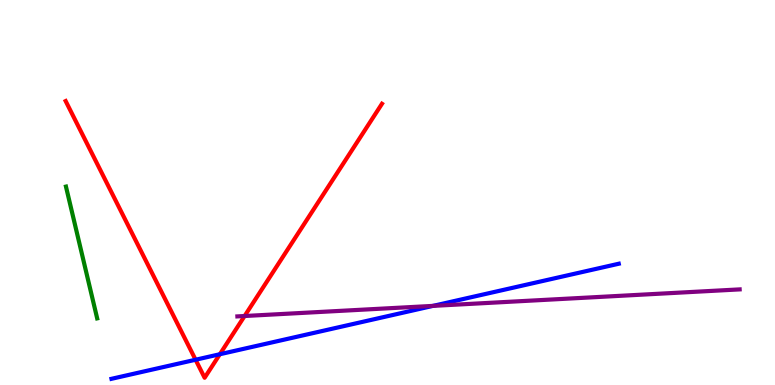[{'lines': ['blue', 'red'], 'intersections': [{'x': 2.52, 'y': 0.656}, {'x': 2.84, 'y': 0.799}]}, {'lines': ['green', 'red'], 'intersections': []}, {'lines': ['purple', 'red'], 'intersections': [{'x': 3.16, 'y': 1.79}]}, {'lines': ['blue', 'green'], 'intersections': []}, {'lines': ['blue', 'purple'], 'intersections': [{'x': 5.59, 'y': 2.06}]}, {'lines': ['green', 'purple'], 'intersections': []}]